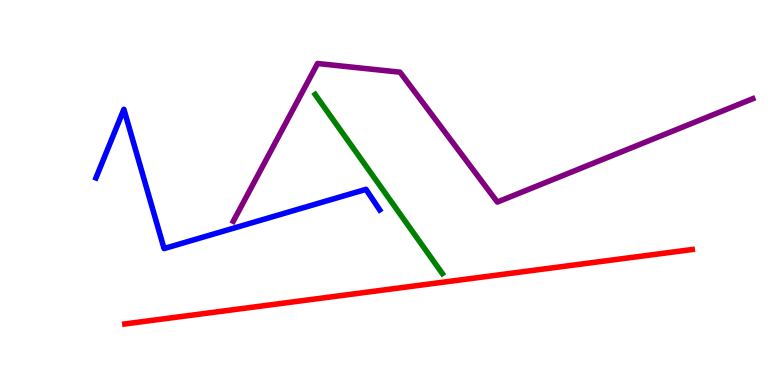[{'lines': ['blue', 'red'], 'intersections': []}, {'lines': ['green', 'red'], 'intersections': []}, {'lines': ['purple', 'red'], 'intersections': []}, {'lines': ['blue', 'green'], 'intersections': []}, {'lines': ['blue', 'purple'], 'intersections': []}, {'lines': ['green', 'purple'], 'intersections': []}]